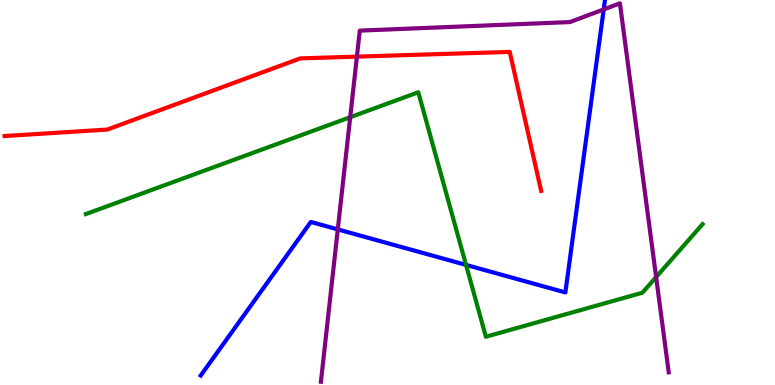[{'lines': ['blue', 'red'], 'intersections': []}, {'lines': ['green', 'red'], 'intersections': []}, {'lines': ['purple', 'red'], 'intersections': [{'x': 4.61, 'y': 8.53}]}, {'lines': ['blue', 'green'], 'intersections': [{'x': 6.01, 'y': 3.12}]}, {'lines': ['blue', 'purple'], 'intersections': [{'x': 4.36, 'y': 4.04}, {'x': 7.79, 'y': 9.76}]}, {'lines': ['green', 'purple'], 'intersections': [{'x': 4.52, 'y': 6.96}, {'x': 8.47, 'y': 2.8}]}]